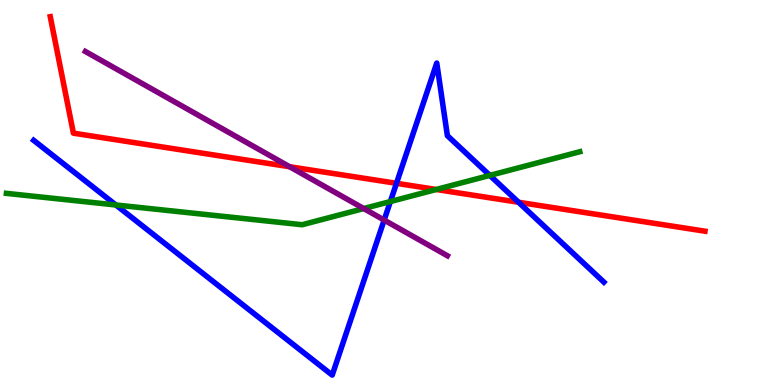[{'lines': ['blue', 'red'], 'intersections': [{'x': 5.12, 'y': 5.24}, {'x': 6.69, 'y': 4.75}]}, {'lines': ['green', 'red'], 'intersections': [{'x': 5.63, 'y': 5.08}]}, {'lines': ['purple', 'red'], 'intersections': [{'x': 3.74, 'y': 5.67}]}, {'lines': ['blue', 'green'], 'intersections': [{'x': 1.5, 'y': 4.68}, {'x': 5.04, 'y': 4.77}, {'x': 6.32, 'y': 5.44}]}, {'lines': ['blue', 'purple'], 'intersections': [{'x': 4.96, 'y': 4.28}]}, {'lines': ['green', 'purple'], 'intersections': [{'x': 4.69, 'y': 4.58}]}]